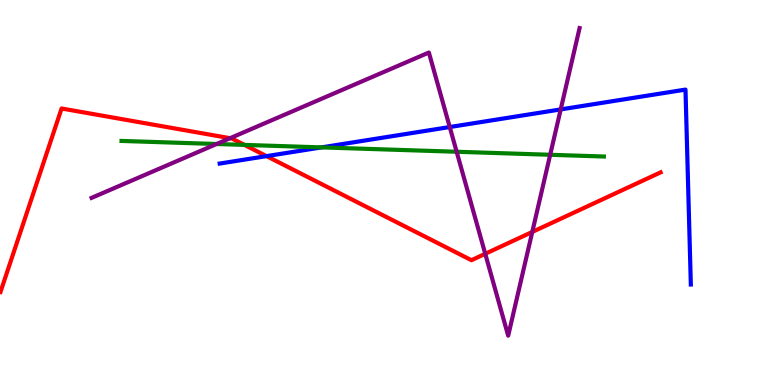[{'lines': ['blue', 'red'], 'intersections': [{'x': 3.44, 'y': 5.94}]}, {'lines': ['green', 'red'], 'intersections': [{'x': 3.15, 'y': 6.24}]}, {'lines': ['purple', 'red'], 'intersections': [{'x': 2.97, 'y': 6.41}, {'x': 6.26, 'y': 3.41}, {'x': 6.87, 'y': 3.98}]}, {'lines': ['blue', 'green'], 'intersections': [{'x': 4.15, 'y': 6.17}]}, {'lines': ['blue', 'purple'], 'intersections': [{'x': 5.8, 'y': 6.7}, {'x': 7.23, 'y': 7.16}]}, {'lines': ['green', 'purple'], 'intersections': [{'x': 2.79, 'y': 6.26}, {'x': 5.89, 'y': 6.06}, {'x': 7.1, 'y': 5.98}]}]